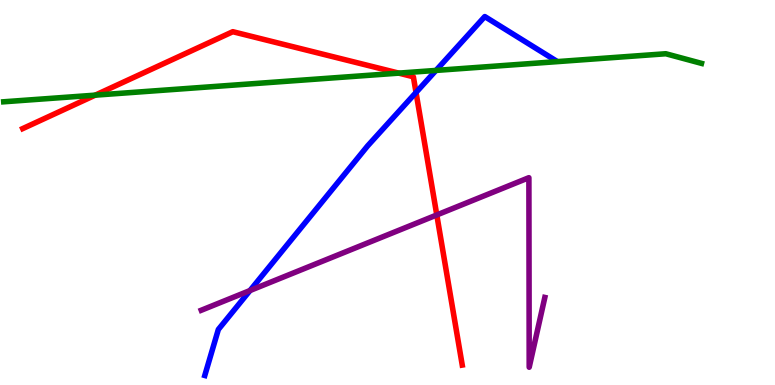[{'lines': ['blue', 'red'], 'intersections': [{'x': 5.37, 'y': 7.6}]}, {'lines': ['green', 'red'], 'intersections': [{'x': 1.23, 'y': 7.53}, {'x': 5.15, 'y': 8.1}]}, {'lines': ['purple', 'red'], 'intersections': [{'x': 5.64, 'y': 4.42}]}, {'lines': ['blue', 'green'], 'intersections': [{'x': 5.63, 'y': 8.17}]}, {'lines': ['blue', 'purple'], 'intersections': [{'x': 3.23, 'y': 2.45}]}, {'lines': ['green', 'purple'], 'intersections': []}]